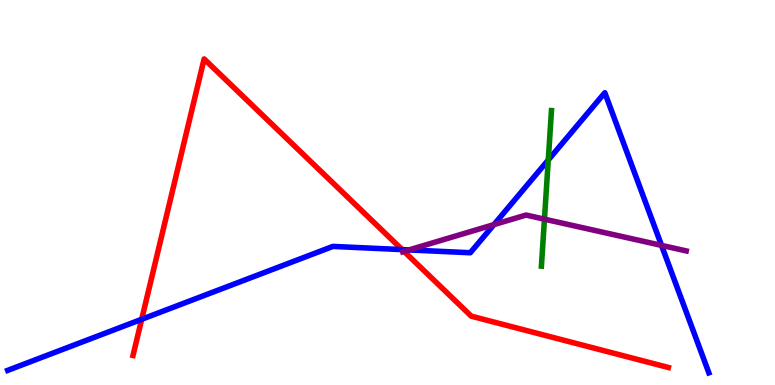[{'lines': ['blue', 'red'], 'intersections': [{'x': 1.83, 'y': 1.71}, {'x': 5.19, 'y': 3.52}]}, {'lines': ['green', 'red'], 'intersections': []}, {'lines': ['purple', 'red'], 'intersections': [{'x': 5.21, 'y': 3.47}]}, {'lines': ['blue', 'green'], 'intersections': [{'x': 7.07, 'y': 5.84}]}, {'lines': ['blue', 'purple'], 'intersections': [{'x': 5.28, 'y': 3.51}, {'x': 6.37, 'y': 4.17}, {'x': 8.54, 'y': 3.63}]}, {'lines': ['green', 'purple'], 'intersections': [{'x': 7.03, 'y': 4.31}]}]